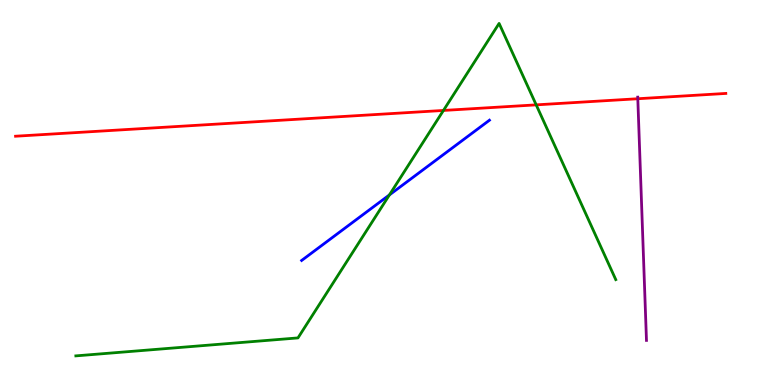[{'lines': ['blue', 'red'], 'intersections': []}, {'lines': ['green', 'red'], 'intersections': [{'x': 5.72, 'y': 7.13}, {'x': 6.92, 'y': 7.28}]}, {'lines': ['purple', 'red'], 'intersections': [{'x': 8.23, 'y': 7.44}]}, {'lines': ['blue', 'green'], 'intersections': [{'x': 5.02, 'y': 4.94}]}, {'lines': ['blue', 'purple'], 'intersections': []}, {'lines': ['green', 'purple'], 'intersections': []}]